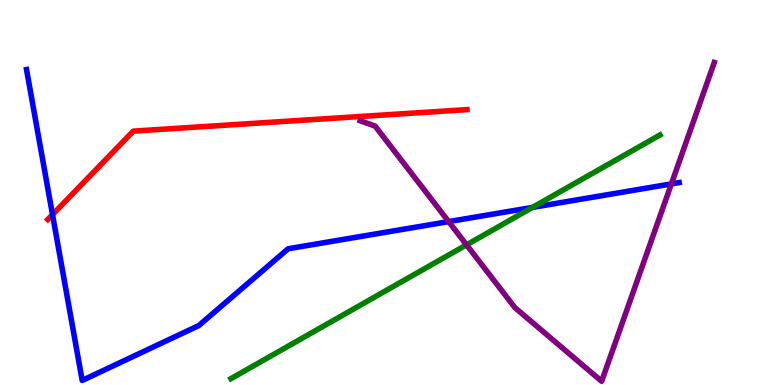[{'lines': ['blue', 'red'], 'intersections': [{'x': 0.677, 'y': 4.43}]}, {'lines': ['green', 'red'], 'intersections': []}, {'lines': ['purple', 'red'], 'intersections': []}, {'lines': ['blue', 'green'], 'intersections': [{'x': 6.87, 'y': 4.61}]}, {'lines': ['blue', 'purple'], 'intersections': [{'x': 5.79, 'y': 4.24}, {'x': 8.66, 'y': 5.22}]}, {'lines': ['green', 'purple'], 'intersections': [{'x': 6.02, 'y': 3.64}]}]